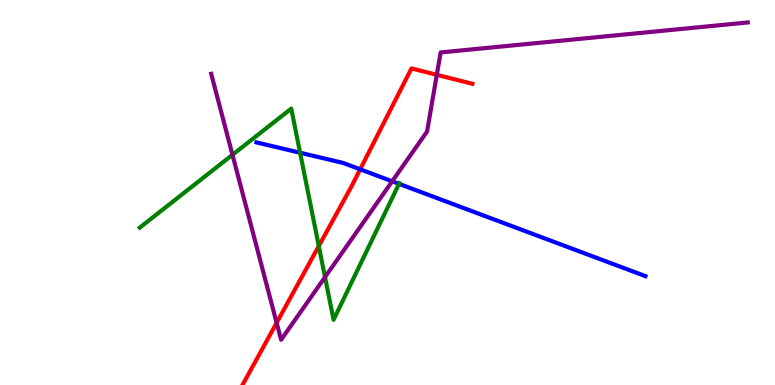[{'lines': ['blue', 'red'], 'intersections': [{'x': 4.65, 'y': 5.6}]}, {'lines': ['green', 'red'], 'intersections': [{'x': 4.11, 'y': 3.61}]}, {'lines': ['purple', 'red'], 'intersections': [{'x': 3.57, 'y': 1.62}, {'x': 5.64, 'y': 8.06}]}, {'lines': ['blue', 'green'], 'intersections': [{'x': 3.87, 'y': 6.03}, {'x': 5.15, 'y': 5.22}]}, {'lines': ['blue', 'purple'], 'intersections': [{'x': 5.06, 'y': 5.29}]}, {'lines': ['green', 'purple'], 'intersections': [{'x': 3.0, 'y': 5.98}, {'x': 4.19, 'y': 2.8}]}]